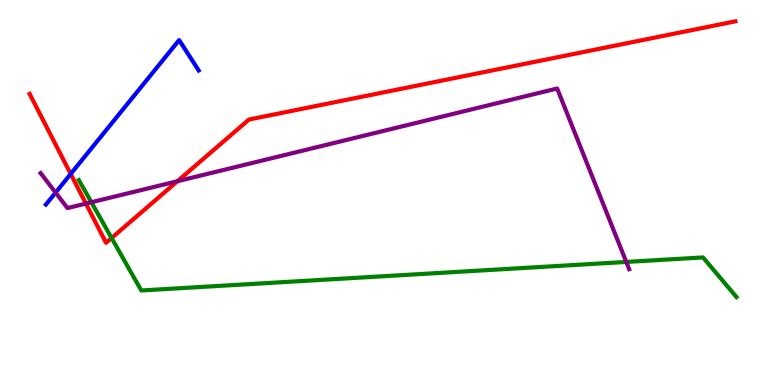[{'lines': ['blue', 'red'], 'intersections': [{'x': 0.912, 'y': 5.48}]}, {'lines': ['green', 'red'], 'intersections': [{'x': 1.44, 'y': 3.82}]}, {'lines': ['purple', 'red'], 'intersections': [{'x': 1.11, 'y': 4.71}, {'x': 2.29, 'y': 5.29}]}, {'lines': ['blue', 'green'], 'intersections': []}, {'lines': ['blue', 'purple'], 'intersections': [{'x': 0.717, 'y': 5.0}]}, {'lines': ['green', 'purple'], 'intersections': [{'x': 1.18, 'y': 4.75}, {'x': 8.08, 'y': 3.2}]}]